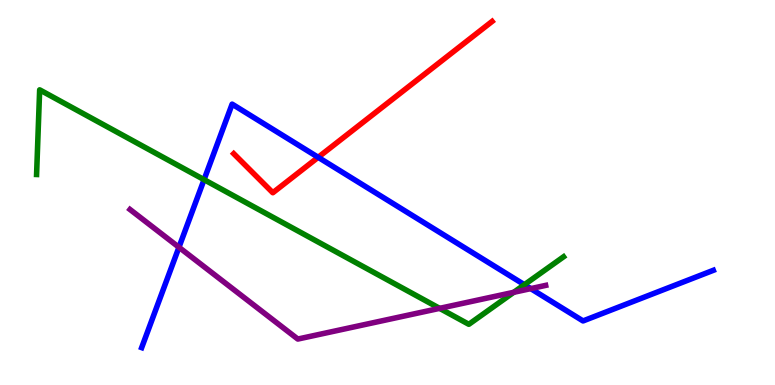[{'lines': ['blue', 'red'], 'intersections': [{'x': 4.11, 'y': 5.91}]}, {'lines': ['green', 'red'], 'intersections': []}, {'lines': ['purple', 'red'], 'intersections': []}, {'lines': ['blue', 'green'], 'intersections': [{'x': 2.63, 'y': 5.33}, {'x': 6.77, 'y': 2.61}]}, {'lines': ['blue', 'purple'], 'intersections': [{'x': 2.31, 'y': 3.58}, {'x': 6.85, 'y': 2.5}]}, {'lines': ['green', 'purple'], 'intersections': [{'x': 5.67, 'y': 1.99}, {'x': 6.63, 'y': 2.41}]}]